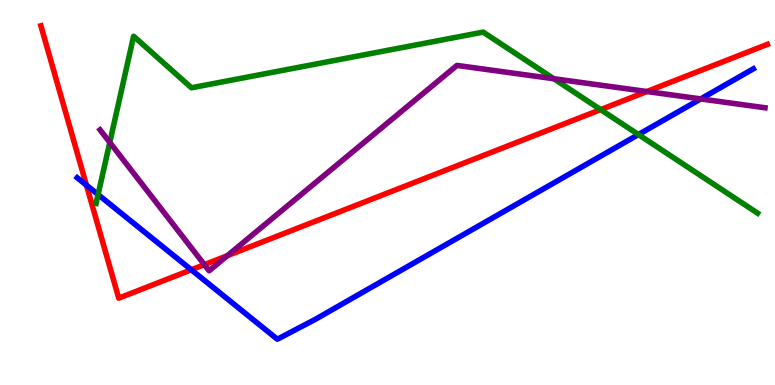[{'lines': ['blue', 'red'], 'intersections': [{'x': 1.12, 'y': 5.19}, {'x': 2.47, 'y': 2.99}]}, {'lines': ['green', 'red'], 'intersections': [{'x': 7.75, 'y': 7.15}]}, {'lines': ['purple', 'red'], 'intersections': [{'x': 2.64, 'y': 3.13}, {'x': 2.93, 'y': 3.36}, {'x': 8.35, 'y': 7.62}]}, {'lines': ['blue', 'green'], 'intersections': [{'x': 1.27, 'y': 4.95}, {'x': 8.24, 'y': 6.51}]}, {'lines': ['blue', 'purple'], 'intersections': [{'x': 9.04, 'y': 7.43}]}, {'lines': ['green', 'purple'], 'intersections': [{'x': 1.42, 'y': 6.3}, {'x': 7.15, 'y': 7.96}]}]